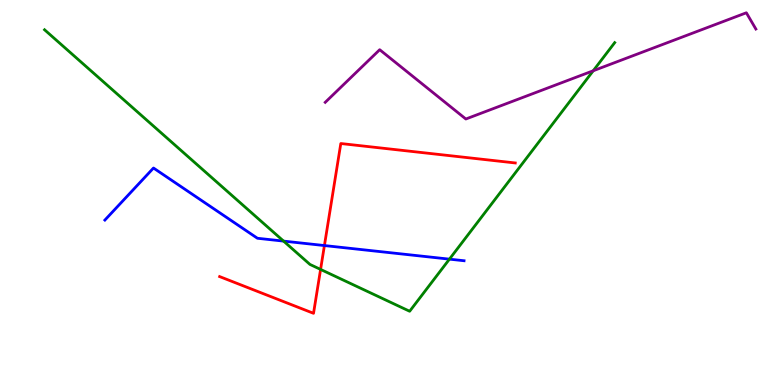[{'lines': ['blue', 'red'], 'intersections': [{'x': 4.19, 'y': 3.62}]}, {'lines': ['green', 'red'], 'intersections': [{'x': 4.14, 'y': 3.0}]}, {'lines': ['purple', 'red'], 'intersections': []}, {'lines': ['blue', 'green'], 'intersections': [{'x': 3.66, 'y': 3.74}, {'x': 5.8, 'y': 3.27}]}, {'lines': ['blue', 'purple'], 'intersections': []}, {'lines': ['green', 'purple'], 'intersections': [{'x': 7.65, 'y': 8.16}]}]